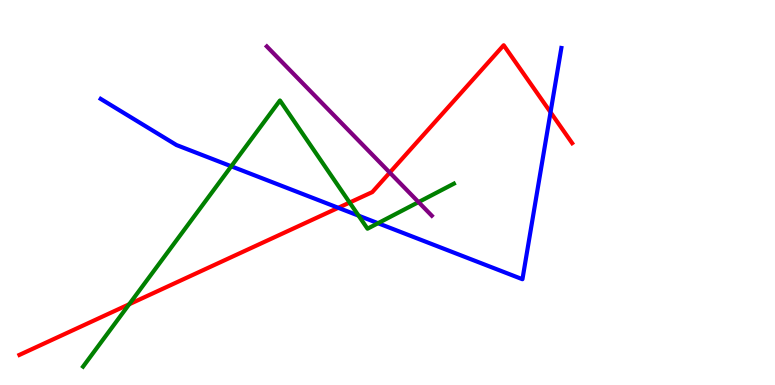[{'lines': ['blue', 'red'], 'intersections': [{'x': 4.36, 'y': 4.6}, {'x': 7.1, 'y': 7.08}]}, {'lines': ['green', 'red'], 'intersections': [{'x': 1.67, 'y': 2.1}, {'x': 4.51, 'y': 4.74}]}, {'lines': ['purple', 'red'], 'intersections': [{'x': 5.03, 'y': 5.52}]}, {'lines': ['blue', 'green'], 'intersections': [{'x': 2.98, 'y': 5.68}, {'x': 4.63, 'y': 4.4}, {'x': 4.88, 'y': 4.2}]}, {'lines': ['blue', 'purple'], 'intersections': []}, {'lines': ['green', 'purple'], 'intersections': [{'x': 5.4, 'y': 4.75}]}]